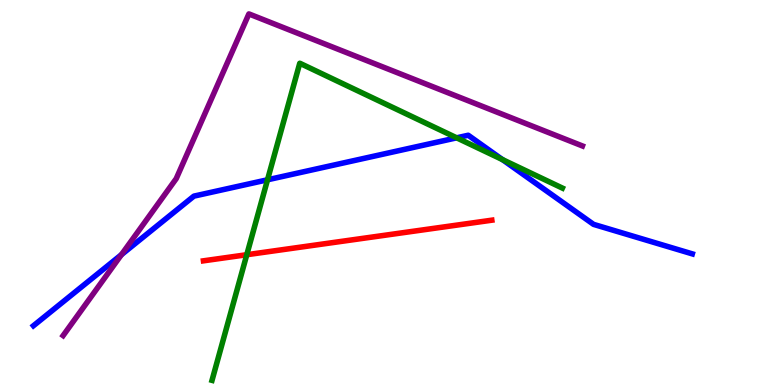[{'lines': ['blue', 'red'], 'intersections': []}, {'lines': ['green', 'red'], 'intersections': [{'x': 3.18, 'y': 3.38}]}, {'lines': ['purple', 'red'], 'intersections': []}, {'lines': ['blue', 'green'], 'intersections': [{'x': 3.45, 'y': 5.33}, {'x': 5.89, 'y': 6.42}, {'x': 6.48, 'y': 5.86}]}, {'lines': ['blue', 'purple'], 'intersections': [{'x': 1.57, 'y': 3.39}]}, {'lines': ['green', 'purple'], 'intersections': []}]